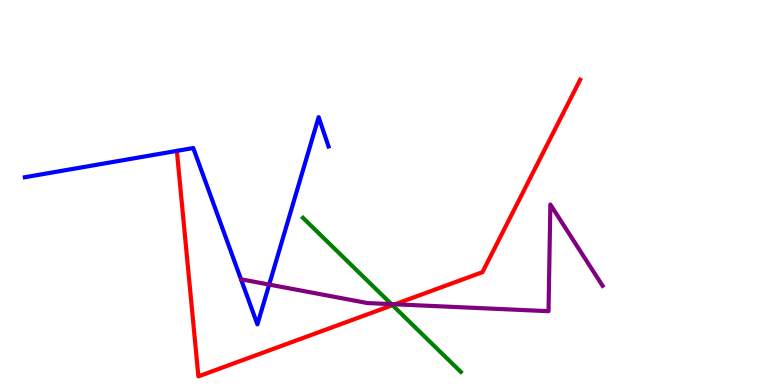[{'lines': ['blue', 'red'], 'intersections': []}, {'lines': ['green', 'red'], 'intersections': [{'x': 5.06, 'y': 2.07}]}, {'lines': ['purple', 'red'], 'intersections': [{'x': 5.1, 'y': 2.1}]}, {'lines': ['blue', 'green'], 'intersections': []}, {'lines': ['blue', 'purple'], 'intersections': [{'x': 3.47, 'y': 2.61}]}, {'lines': ['green', 'purple'], 'intersections': [{'x': 5.05, 'y': 2.1}]}]